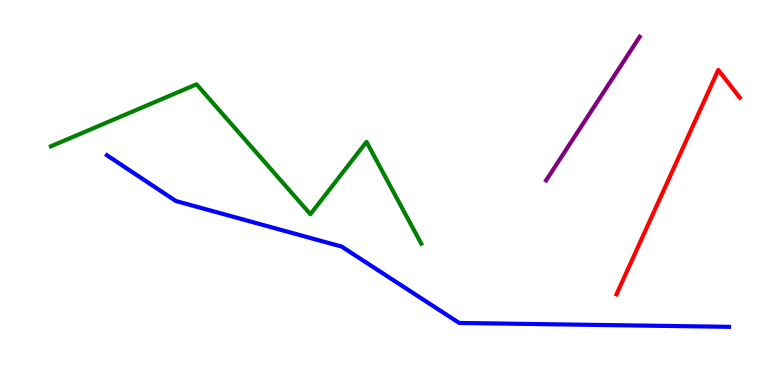[{'lines': ['blue', 'red'], 'intersections': []}, {'lines': ['green', 'red'], 'intersections': []}, {'lines': ['purple', 'red'], 'intersections': []}, {'lines': ['blue', 'green'], 'intersections': []}, {'lines': ['blue', 'purple'], 'intersections': []}, {'lines': ['green', 'purple'], 'intersections': []}]